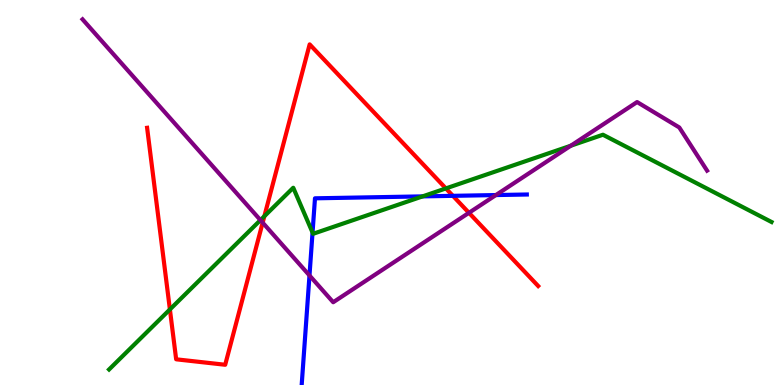[{'lines': ['blue', 'red'], 'intersections': [{'x': 5.84, 'y': 4.91}]}, {'lines': ['green', 'red'], 'intersections': [{'x': 2.19, 'y': 1.96}, {'x': 3.41, 'y': 4.38}, {'x': 5.75, 'y': 5.11}]}, {'lines': ['purple', 'red'], 'intersections': [{'x': 3.39, 'y': 4.22}, {'x': 6.05, 'y': 4.47}]}, {'lines': ['blue', 'green'], 'intersections': [{'x': 4.03, 'y': 3.96}, {'x': 5.45, 'y': 4.9}]}, {'lines': ['blue', 'purple'], 'intersections': [{'x': 3.99, 'y': 2.85}, {'x': 6.4, 'y': 4.93}]}, {'lines': ['green', 'purple'], 'intersections': [{'x': 3.36, 'y': 4.28}, {'x': 7.37, 'y': 6.21}]}]